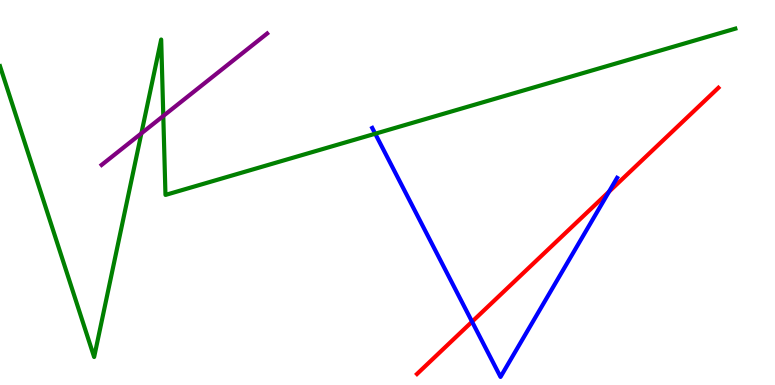[{'lines': ['blue', 'red'], 'intersections': [{'x': 6.09, 'y': 1.64}, {'x': 7.86, 'y': 5.02}]}, {'lines': ['green', 'red'], 'intersections': []}, {'lines': ['purple', 'red'], 'intersections': []}, {'lines': ['blue', 'green'], 'intersections': [{'x': 4.84, 'y': 6.53}]}, {'lines': ['blue', 'purple'], 'intersections': []}, {'lines': ['green', 'purple'], 'intersections': [{'x': 1.82, 'y': 6.54}, {'x': 2.11, 'y': 6.99}]}]